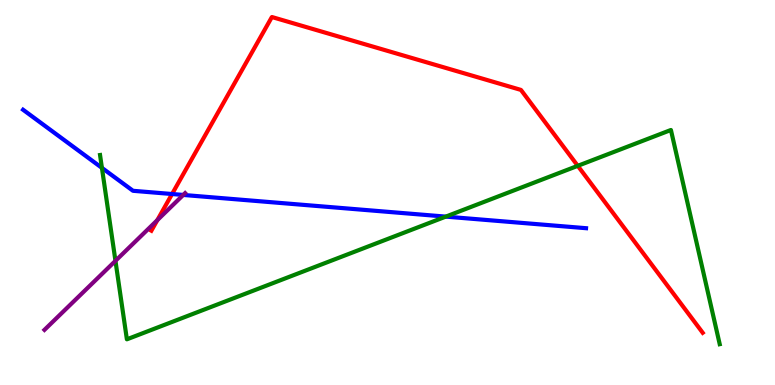[{'lines': ['blue', 'red'], 'intersections': [{'x': 2.22, 'y': 4.96}]}, {'lines': ['green', 'red'], 'intersections': [{'x': 7.46, 'y': 5.69}]}, {'lines': ['purple', 'red'], 'intersections': [{'x': 2.03, 'y': 4.28}]}, {'lines': ['blue', 'green'], 'intersections': [{'x': 1.32, 'y': 5.64}, {'x': 5.75, 'y': 4.37}]}, {'lines': ['blue', 'purple'], 'intersections': [{'x': 2.36, 'y': 4.94}]}, {'lines': ['green', 'purple'], 'intersections': [{'x': 1.49, 'y': 3.22}]}]